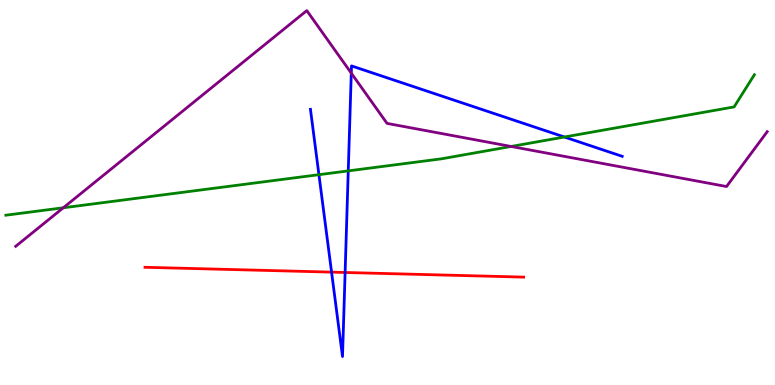[{'lines': ['blue', 'red'], 'intersections': [{'x': 4.28, 'y': 2.93}, {'x': 4.45, 'y': 2.92}]}, {'lines': ['green', 'red'], 'intersections': []}, {'lines': ['purple', 'red'], 'intersections': []}, {'lines': ['blue', 'green'], 'intersections': [{'x': 4.12, 'y': 5.46}, {'x': 4.49, 'y': 5.56}, {'x': 7.28, 'y': 6.44}]}, {'lines': ['blue', 'purple'], 'intersections': [{'x': 4.53, 'y': 8.1}]}, {'lines': ['green', 'purple'], 'intersections': [{'x': 0.817, 'y': 4.6}, {'x': 6.59, 'y': 6.2}]}]